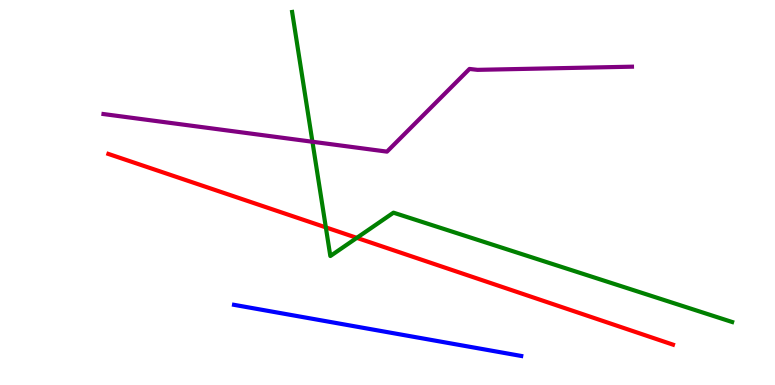[{'lines': ['blue', 'red'], 'intersections': []}, {'lines': ['green', 'red'], 'intersections': [{'x': 4.2, 'y': 4.09}, {'x': 4.6, 'y': 3.82}]}, {'lines': ['purple', 'red'], 'intersections': []}, {'lines': ['blue', 'green'], 'intersections': []}, {'lines': ['blue', 'purple'], 'intersections': []}, {'lines': ['green', 'purple'], 'intersections': [{'x': 4.03, 'y': 6.32}]}]